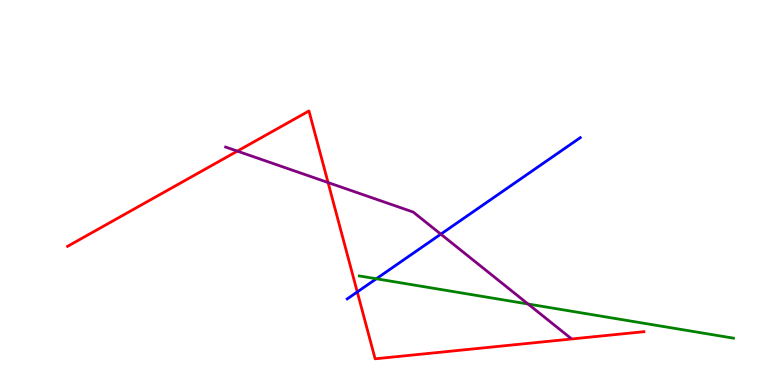[{'lines': ['blue', 'red'], 'intersections': [{'x': 4.61, 'y': 2.42}]}, {'lines': ['green', 'red'], 'intersections': []}, {'lines': ['purple', 'red'], 'intersections': [{'x': 3.06, 'y': 6.07}, {'x': 4.23, 'y': 5.26}]}, {'lines': ['blue', 'green'], 'intersections': [{'x': 4.86, 'y': 2.76}]}, {'lines': ['blue', 'purple'], 'intersections': [{'x': 5.69, 'y': 3.92}]}, {'lines': ['green', 'purple'], 'intersections': [{'x': 6.81, 'y': 2.1}]}]